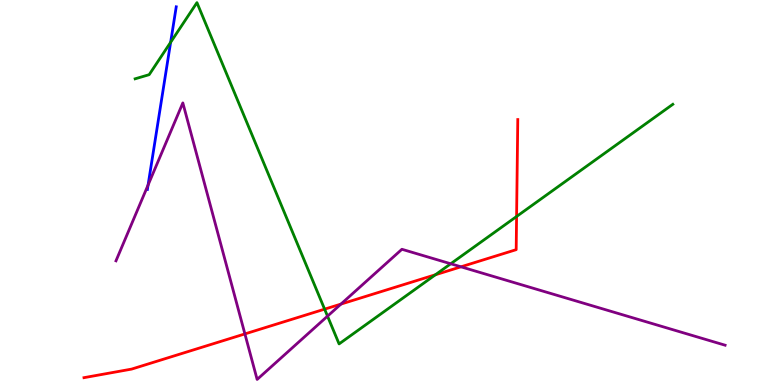[{'lines': ['blue', 'red'], 'intersections': []}, {'lines': ['green', 'red'], 'intersections': [{'x': 4.19, 'y': 1.97}, {'x': 5.62, 'y': 2.86}, {'x': 6.67, 'y': 4.38}]}, {'lines': ['purple', 'red'], 'intersections': [{'x': 3.16, 'y': 1.33}, {'x': 4.4, 'y': 2.1}, {'x': 5.95, 'y': 3.07}]}, {'lines': ['blue', 'green'], 'intersections': [{'x': 2.2, 'y': 8.9}]}, {'lines': ['blue', 'purple'], 'intersections': [{'x': 1.91, 'y': 5.19}]}, {'lines': ['green', 'purple'], 'intersections': [{'x': 4.23, 'y': 1.79}, {'x': 5.82, 'y': 3.15}]}]